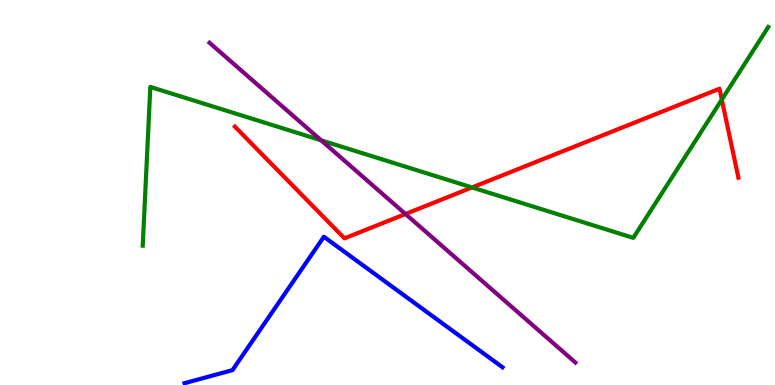[{'lines': ['blue', 'red'], 'intersections': []}, {'lines': ['green', 'red'], 'intersections': [{'x': 6.09, 'y': 5.13}, {'x': 9.31, 'y': 7.41}]}, {'lines': ['purple', 'red'], 'intersections': [{'x': 5.23, 'y': 4.44}]}, {'lines': ['blue', 'green'], 'intersections': []}, {'lines': ['blue', 'purple'], 'intersections': []}, {'lines': ['green', 'purple'], 'intersections': [{'x': 4.14, 'y': 6.36}]}]